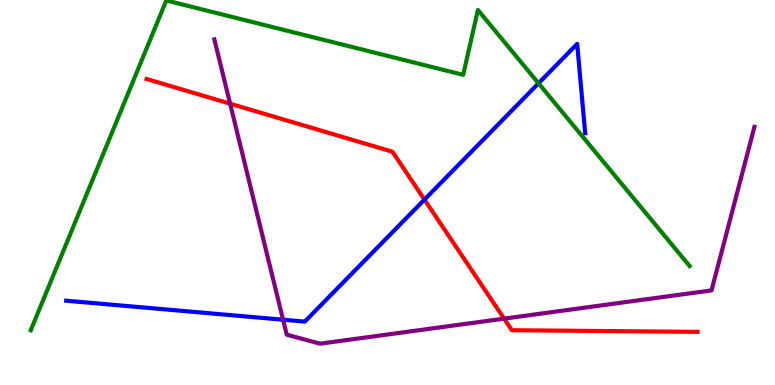[{'lines': ['blue', 'red'], 'intersections': [{'x': 5.48, 'y': 4.82}]}, {'lines': ['green', 'red'], 'intersections': []}, {'lines': ['purple', 'red'], 'intersections': [{'x': 2.97, 'y': 7.31}, {'x': 6.5, 'y': 1.72}]}, {'lines': ['blue', 'green'], 'intersections': [{'x': 6.95, 'y': 7.84}]}, {'lines': ['blue', 'purple'], 'intersections': [{'x': 3.65, 'y': 1.7}]}, {'lines': ['green', 'purple'], 'intersections': []}]